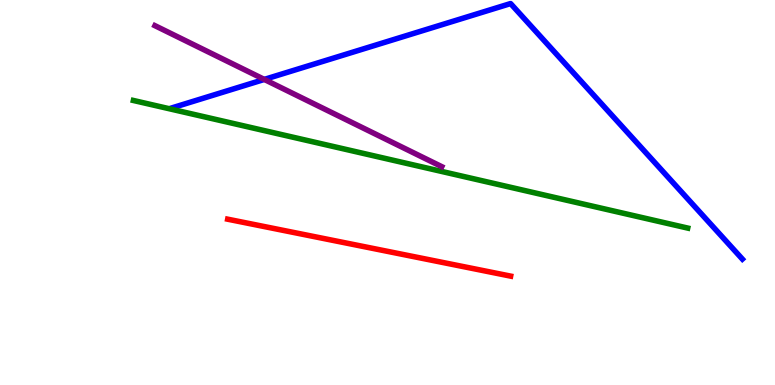[{'lines': ['blue', 'red'], 'intersections': []}, {'lines': ['green', 'red'], 'intersections': []}, {'lines': ['purple', 'red'], 'intersections': []}, {'lines': ['blue', 'green'], 'intersections': []}, {'lines': ['blue', 'purple'], 'intersections': [{'x': 3.41, 'y': 7.94}]}, {'lines': ['green', 'purple'], 'intersections': []}]